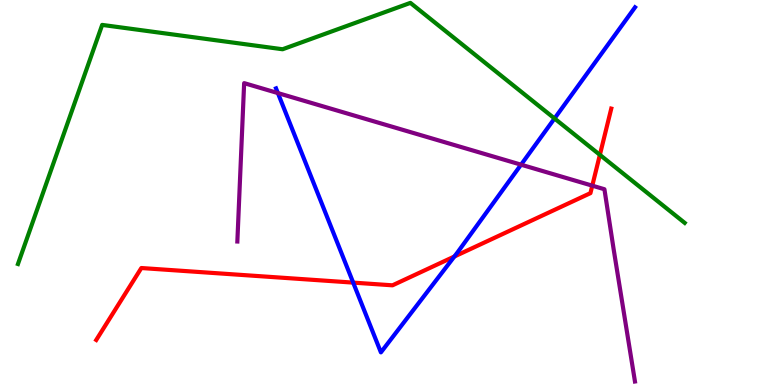[{'lines': ['blue', 'red'], 'intersections': [{'x': 4.56, 'y': 2.66}, {'x': 5.86, 'y': 3.34}]}, {'lines': ['green', 'red'], 'intersections': [{'x': 7.74, 'y': 5.98}]}, {'lines': ['purple', 'red'], 'intersections': [{'x': 7.64, 'y': 5.18}]}, {'lines': ['blue', 'green'], 'intersections': [{'x': 7.16, 'y': 6.92}]}, {'lines': ['blue', 'purple'], 'intersections': [{'x': 3.59, 'y': 7.58}, {'x': 6.72, 'y': 5.72}]}, {'lines': ['green', 'purple'], 'intersections': []}]